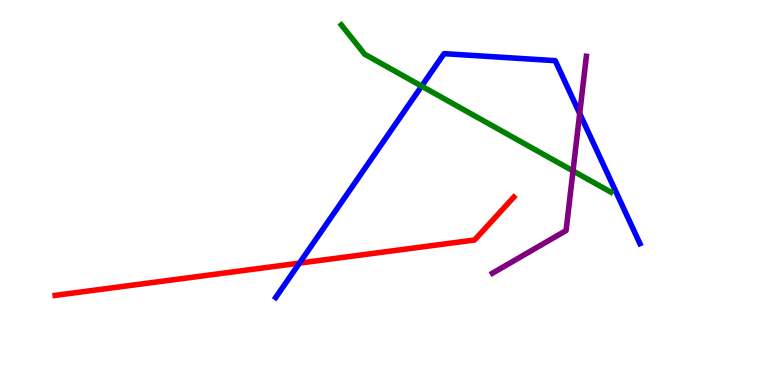[{'lines': ['blue', 'red'], 'intersections': [{'x': 3.86, 'y': 3.17}]}, {'lines': ['green', 'red'], 'intersections': []}, {'lines': ['purple', 'red'], 'intersections': []}, {'lines': ['blue', 'green'], 'intersections': [{'x': 5.44, 'y': 7.76}]}, {'lines': ['blue', 'purple'], 'intersections': [{'x': 7.48, 'y': 7.05}]}, {'lines': ['green', 'purple'], 'intersections': [{'x': 7.39, 'y': 5.56}]}]